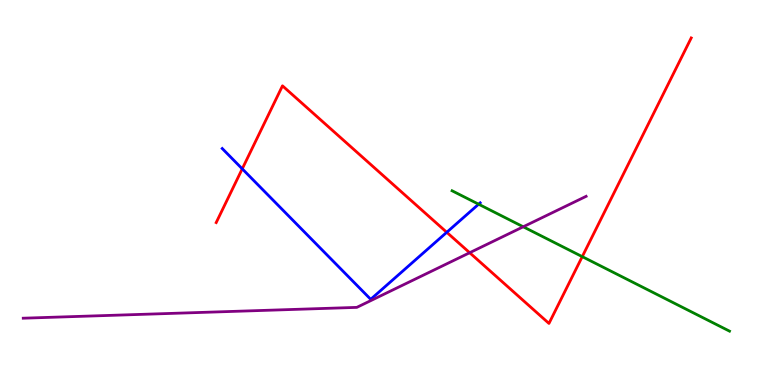[{'lines': ['blue', 'red'], 'intersections': [{'x': 3.13, 'y': 5.61}, {'x': 5.76, 'y': 3.97}]}, {'lines': ['green', 'red'], 'intersections': [{'x': 7.51, 'y': 3.33}]}, {'lines': ['purple', 'red'], 'intersections': [{'x': 6.06, 'y': 3.44}]}, {'lines': ['blue', 'green'], 'intersections': [{'x': 6.18, 'y': 4.7}]}, {'lines': ['blue', 'purple'], 'intersections': []}, {'lines': ['green', 'purple'], 'intersections': [{'x': 6.75, 'y': 4.11}]}]